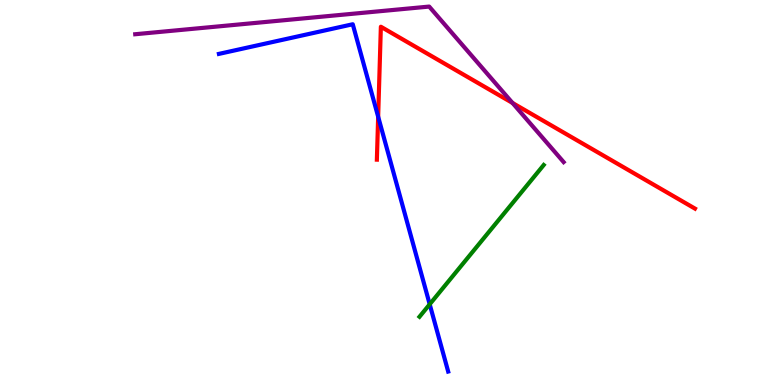[{'lines': ['blue', 'red'], 'intersections': [{'x': 4.88, 'y': 6.97}]}, {'lines': ['green', 'red'], 'intersections': []}, {'lines': ['purple', 'red'], 'intersections': [{'x': 6.61, 'y': 7.33}]}, {'lines': ['blue', 'green'], 'intersections': [{'x': 5.54, 'y': 2.1}]}, {'lines': ['blue', 'purple'], 'intersections': []}, {'lines': ['green', 'purple'], 'intersections': []}]